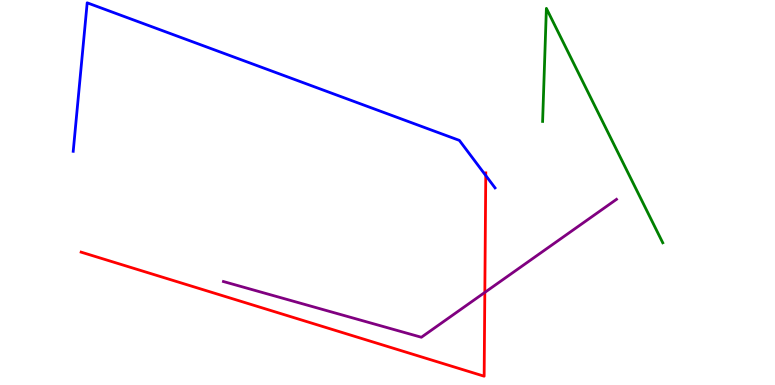[{'lines': ['blue', 'red'], 'intersections': [{'x': 6.27, 'y': 5.44}]}, {'lines': ['green', 'red'], 'intersections': []}, {'lines': ['purple', 'red'], 'intersections': [{'x': 6.26, 'y': 2.41}]}, {'lines': ['blue', 'green'], 'intersections': []}, {'lines': ['blue', 'purple'], 'intersections': []}, {'lines': ['green', 'purple'], 'intersections': []}]